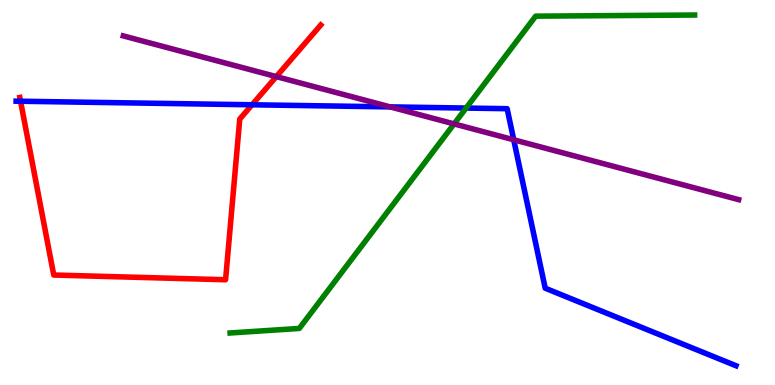[{'lines': ['blue', 'red'], 'intersections': [{'x': 0.265, 'y': 7.37}, {'x': 3.25, 'y': 7.28}]}, {'lines': ['green', 'red'], 'intersections': []}, {'lines': ['purple', 'red'], 'intersections': [{'x': 3.57, 'y': 8.01}]}, {'lines': ['blue', 'green'], 'intersections': [{'x': 6.01, 'y': 7.19}]}, {'lines': ['blue', 'purple'], 'intersections': [{'x': 5.03, 'y': 7.22}, {'x': 6.63, 'y': 6.37}]}, {'lines': ['green', 'purple'], 'intersections': [{'x': 5.86, 'y': 6.78}]}]